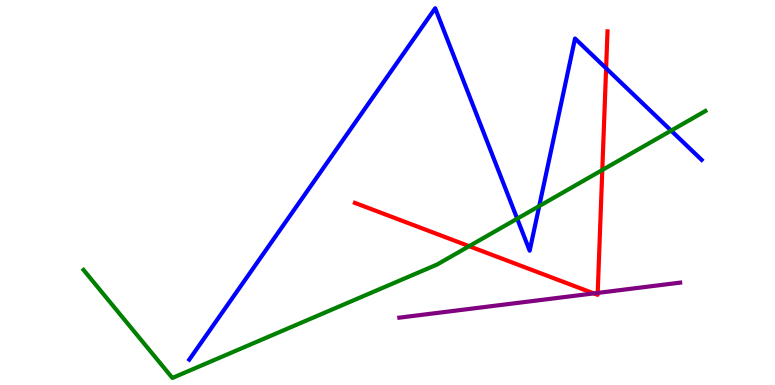[{'lines': ['blue', 'red'], 'intersections': [{'x': 7.82, 'y': 8.23}]}, {'lines': ['green', 'red'], 'intersections': [{'x': 6.05, 'y': 3.61}, {'x': 7.77, 'y': 5.58}]}, {'lines': ['purple', 'red'], 'intersections': [{'x': 7.66, 'y': 2.38}, {'x': 7.71, 'y': 2.39}]}, {'lines': ['blue', 'green'], 'intersections': [{'x': 6.67, 'y': 4.32}, {'x': 6.96, 'y': 4.65}, {'x': 8.66, 'y': 6.61}]}, {'lines': ['blue', 'purple'], 'intersections': []}, {'lines': ['green', 'purple'], 'intersections': []}]